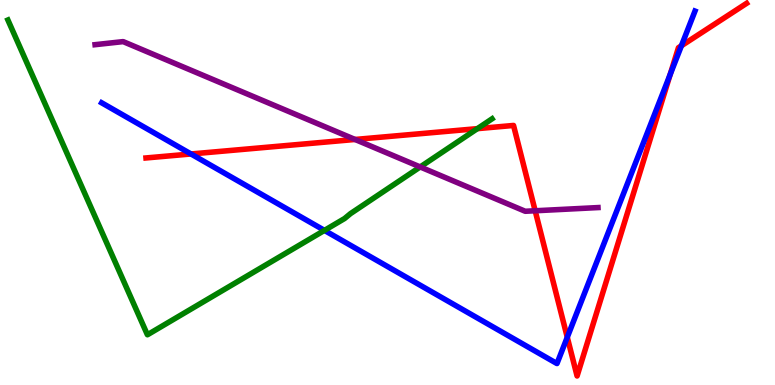[{'lines': ['blue', 'red'], 'intersections': [{'x': 2.46, 'y': 6.0}, {'x': 7.32, 'y': 1.24}, {'x': 8.65, 'y': 8.07}, {'x': 8.79, 'y': 8.81}]}, {'lines': ['green', 'red'], 'intersections': [{'x': 6.16, 'y': 6.66}]}, {'lines': ['purple', 'red'], 'intersections': [{'x': 4.58, 'y': 6.38}, {'x': 6.91, 'y': 4.53}]}, {'lines': ['blue', 'green'], 'intersections': [{'x': 4.19, 'y': 4.02}]}, {'lines': ['blue', 'purple'], 'intersections': []}, {'lines': ['green', 'purple'], 'intersections': [{'x': 5.42, 'y': 5.66}]}]